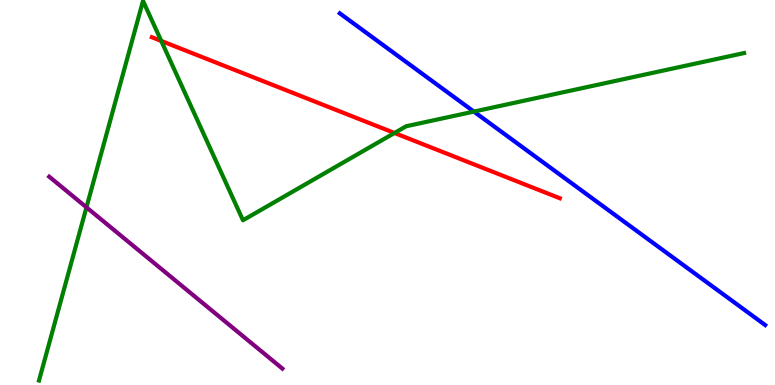[{'lines': ['blue', 'red'], 'intersections': []}, {'lines': ['green', 'red'], 'intersections': [{'x': 2.08, 'y': 8.94}, {'x': 5.09, 'y': 6.55}]}, {'lines': ['purple', 'red'], 'intersections': []}, {'lines': ['blue', 'green'], 'intersections': [{'x': 6.11, 'y': 7.1}]}, {'lines': ['blue', 'purple'], 'intersections': []}, {'lines': ['green', 'purple'], 'intersections': [{'x': 1.12, 'y': 4.61}]}]